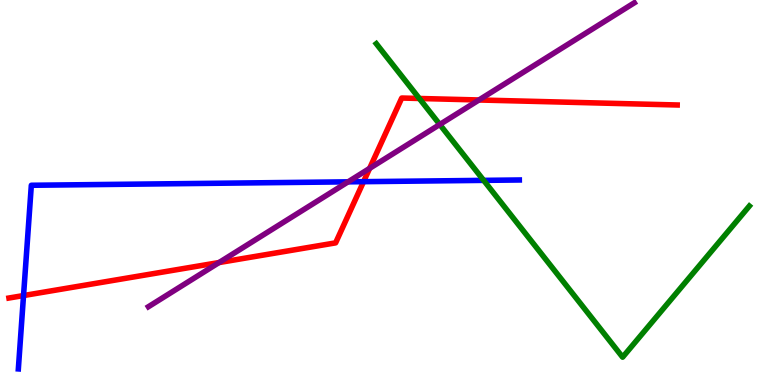[{'lines': ['blue', 'red'], 'intersections': [{'x': 0.304, 'y': 2.32}, {'x': 4.69, 'y': 5.28}]}, {'lines': ['green', 'red'], 'intersections': [{'x': 5.41, 'y': 7.44}]}, {'lines': ['purple', 'red'], 'intersections': [{'x': 2.83, 'y': 3.18}, {'x': 4.77, 'y': 5.63}, {'x': 6.18, 'y': 7.4}]}, {'lines': ['blue', 'green'], 'intersections': [{'x': 6.24, 'y': 5.32}]}, {'lines': ['blue', 'purple'], 'intersections': [{'x': 4.49, 'y': 5.28}]}, {'lines': ['green', 'purple'], 'intersections': [{'x': 5.67, 'y': 6.77}]}]